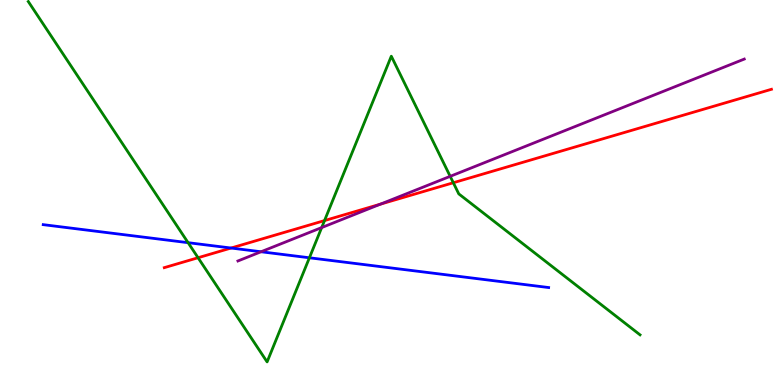[{'lines': ['blue', 'red'], 'intersections': [{'x': 2.98, 'y': 3.56}]}, {'lines': ['green', 'red'], 'intersections': [{'x': 2.56, 'y': 3.31}, {'x': 4.19, 'y': 4.27}, {'x': 5.85, 'y': 5.25}]}, {'lines': ['purple', 'red'], 'intersections': [{'x': 4.91, 'y': 4.7}]}, {'lines': ['blue', 'green'], 'intersections': [{'x': 2.43, 'y': 3.7}, {'x': 3.99, 'y': 3.3}]}, {'lines': ['blue', 'purple'], 'intersections': [{'x': 3.37, 'y': 3.46}]}, {'lines': ['green', 'purple'], 'intersections': [{'x': 4.15, 'y': 4.09}, {'x': 5.81, 'y': 5.42}]}]